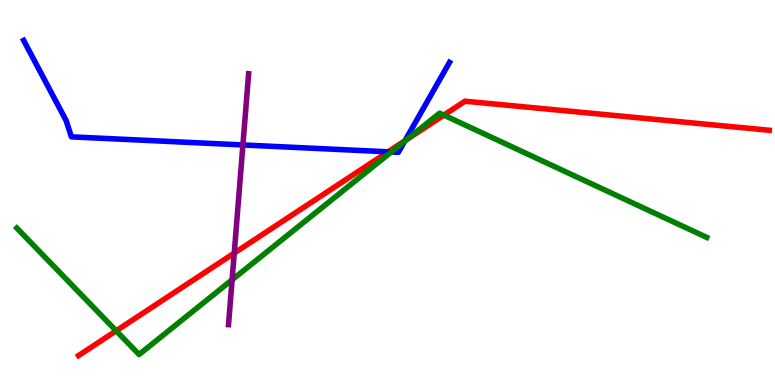[{'lines': ['blue', 'red'], 'intersections': [{'x': 5.01, 'y': 6.06}, {'x': 5.23, 'y': 6.35}]}, {'lines': ['green', 'red'], 'intersections': [{'x': 1.5, 'y': 1.41}, {'x': 5.25, 'y': 6.38}, {'x': 5.73, 'y': 7.01}]}, {'lines': ['purple', 'red'], 'intersections': [{'x': 3.02, 'y': 3.43}]}, {'lines': ['blue', 'green'], 'intersections': [{'x': 5.05, 'y': 6.05}, {'x': 5.22, 'y': 6.33}]}, {'lines': ['blue', 'purple'], 'intersections': [{'x': 3.13, 'y': 6.23}]}, {'lines': ['green', 'purple'], 'intersections': [{'x': 2.99, 'y': 2.73}]}]